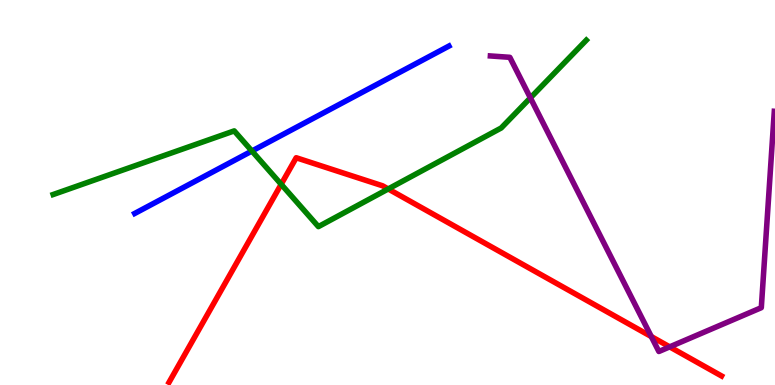[{'lines': ['blue', 'red'], 'intersections': []}, {'lines': ['green', 'red'], 'intersections': [{'x': 3.63, 'y': 5.21}, {'x': 5.01, 'y': 5.09}]}, {'lines': ['purple', 'red'], 'intersections': [{'x': 8.4, 'y': 1.26}, {'x': 8.64, 'y': 0.99}]}, {'lines': ['blue', 'green'], 'intersections': [{'x': 3.25, 'y': 6.08}]}, {'lines': ['blue', 'purple'], 'intersections': []}, {'lines': ['green', 'purple'], 'intersections': [{'x': 6.84, 'y': 7.46}]}]